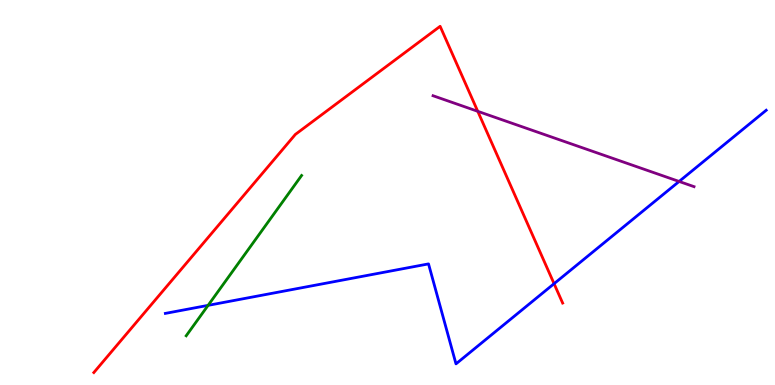[{'lines': ['blue', 'red'], 'intersections': [{'x': 7.15, 'y': 2.63}]}, {'lines': ['green', 'red'], 'intersections': []}, {'lines': ['purple', 'red'], 'intersections': [{'x': 6.16, 'y': 7.11}]}, {'lines': ['blue', 'green'], 'intersections': [{'x': 2.69, 'y': 2.07}]}, {'lines': ['blue', 'purple'], 'intersections': [{'x': 8.76, 'y': 5.29}]}, {'lines': ['green', 'purple'], 'intersections': []}]